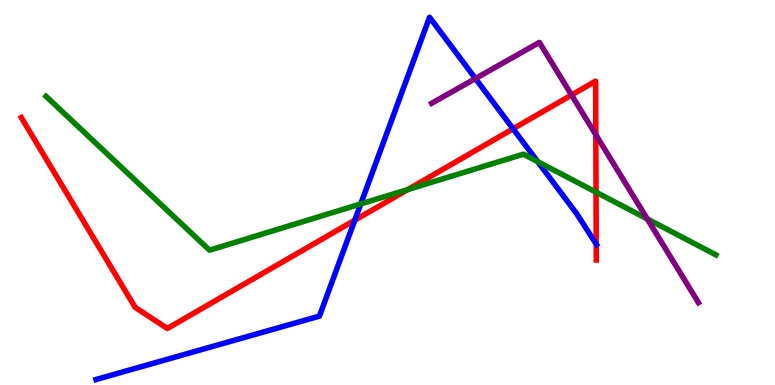[{'lines': ['blue', 'red'], 'intersections': [{'x': 4.58, 'y': 4.28}, {'x': 6.62, 'y': 6.66}, {'x': 7.69, 'y': 3.66}]}, {'lines': ['green', 'red'], 'intersections': [{'x': 5.26, 'y': 5.08}, {'x': 7.69, 'y': 5.01}]}, {'lines': ['purple', 'red'], 'intersections': [{'x': 7.37, 'y': 7.53}, {'x': 7.69, 'y': 6.5}]}, {'lines': ['blue', 'green'], 'intersections': [{'x': 4.66, 'y': 4.7}, {'x': 6.94, 'y': 5.8}]}, {'lines': ['blue', 'purple'], 'intersections': [{'x': 6.13, 'y': 7.96}]}, {'lines': ['green', 'purple'], 'intersections': [{'x': 8.35, 'y': 4.31}]}]